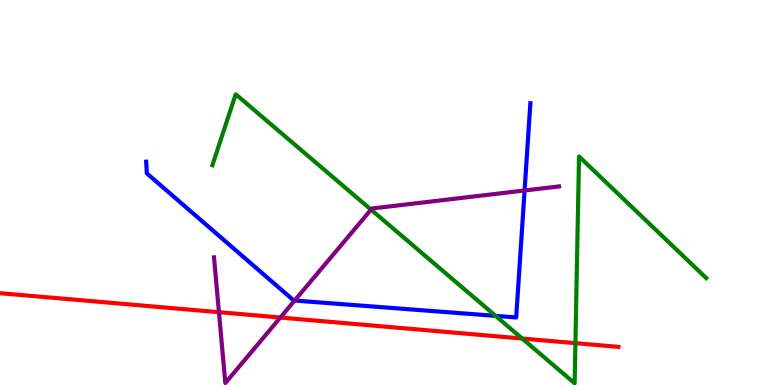[{'lines': ['blue', 'red'], 'intersections': []}, {'lines': ['green', 'red'], 'intersections': [{'x': 6.74, 'y': 1.21}, {'x': 7.42, 'y': 1.09}]}, {'lines': ['purple', 'red'], 'intersections': [{'x': 2.83, 'y': 1.89}, {'x': 3.62, 'y': 1.75}]}, {'lines': ['blue', 'green'], 'intersections': [{'x': 6.39, 'y': 1.8}]}, {'lines': ['blue', 'purple'], 'intersections': [{'x': 3.8, 'y': 2.19}, {'x': 6.77, 'y': 5.05}]}, {'lines': ['green', 'purple'], 'intersections': [{'x': 4.79, 'y': 4.55}]}]